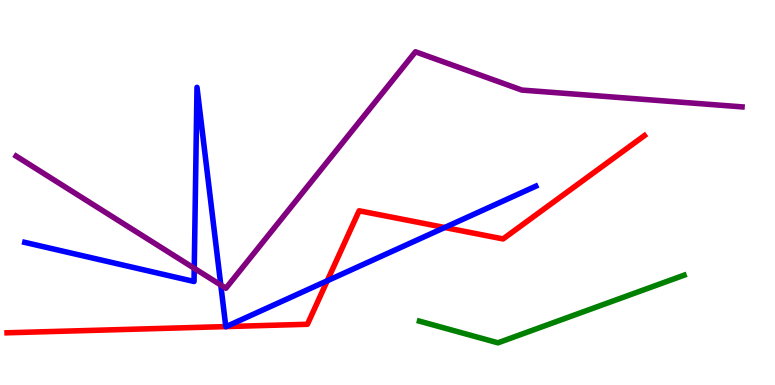[{'lines': ['blue', 'red'], 'intersections': [{'x': 2.91, 'y': 1.52}, {'x': 2.92, 'y': 1.52}, {'x': 4.22, 'y': 2.71}, {'x': 5.74, 'y': 4.09}]}, {'lines': ['green', 'red'], 'intersections': []}, {'lines': ['purple', 'red'], 'intersections': []}, {'lines': ['blue', 'green'], 'intersections': []}, {'lines': ['blue', 'purple'], 'intersections': [{'x': 2.51, 'y': 3.03}, {'x': 2.85, 'y': 2.6}]}, {'lines': ['green', 'purple'], 'intersections': []}]